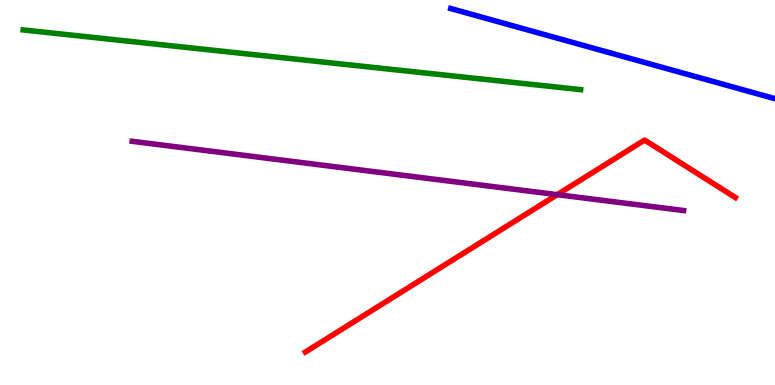[{'lines': ['blue', 'red'], 'intersections': []}, {'lines': ['green', 'red'], 'intersections': []}, {'lines': ['purple', 'red'], 'intersections': [{'x': 7.19, 'y': 4.94}]}, {'lines': ['blue', 'green'], 'intersections': []}, {'lines': ['blue', 'purple'], 'intersections': []}, {'lines': ['green', 'purple'], 'intersections': []}]